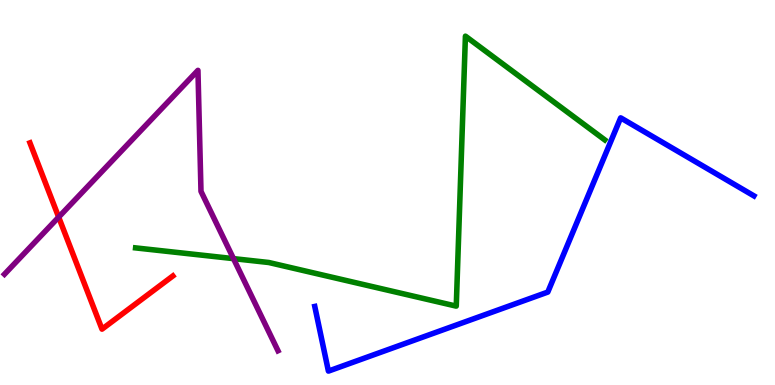[{'lines': ['blue', 'red'], 'intersections': []}, {'lines': ['green', 'red'], 'intersections': []}, {'lines': ['purple', 'red'], 'intersections': [{'x': 0.757, 'y': 4.36}]}, {'lines': ['blue', 'green'], 'intersections': []}, {'lines': ['blue', 'purple'], 'intersections': []}, {'lines': ['green', 'purple'], 'intersections': [{'x': 3.01, 'y': 3.28}]}]